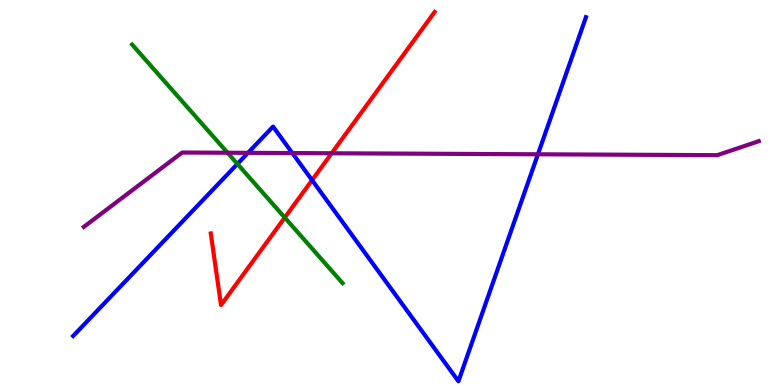[{'lines': ['blue', 'red'], 'intersections': [{'x': 4.03, 'y': 5.32}]}, {'lines': ['green', 'red'], 'intersections': [{'x': 3.67, 'y': 4.35}]}, {'lines': ['purple', 'red'], 'intersections': [{'x': 4.28, 'y': 6.02}]}, {'lines': ['blue', 'green'], 'intersections': [{'x': 3.06, 'y': 5.74}]}, {'lines': ['blue', 'purple'], 'intersections': [{'x': 3.2, 'y': 6.03}, {'x': 3.77, 'y': 6.02}, {'x': 6.94, 'y': 5.99}]}, {'lines': ['green', 'purple'], 'intersections': [{'x': 2.94, 'y': 6.03}]}]